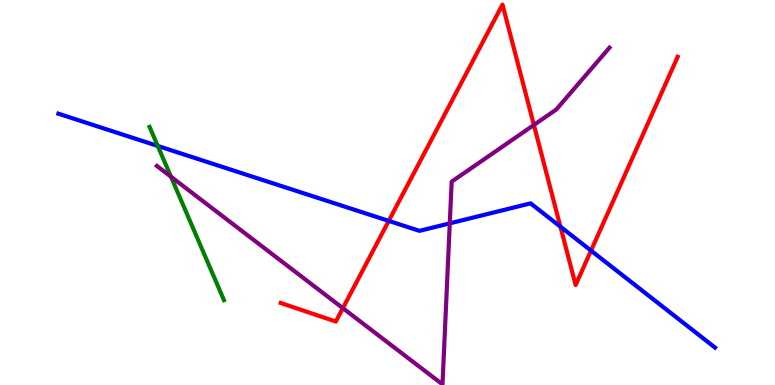[{'lines': ['blue', 'red'], 'intersections': [{'x': 5.02, 'y': 4.26}, {'x': 7.23, 'y': 4.11}, {'x': 7.63, 'y': 3.49}]}, {'lines': ['green', 'red'], 'intersections': []}, {'lines': ['purple', 'red'], 'intersections': [{'x': 4.42, 'y': 2.0}, {'x': 6.89, 'y': 6.75}]}, {'lines': ['blue', 'green'], 'intersections': [{'x': 2.04, 'y': 6.21}]}, {'lines': ['blue', 'purple'], 'intersections': [{'x': 5.8, 'y': 4.2}]}, {'lines': ['green', 'purple'], 'intersections': [{'x': 2.21, 'y': 5.41}]}]